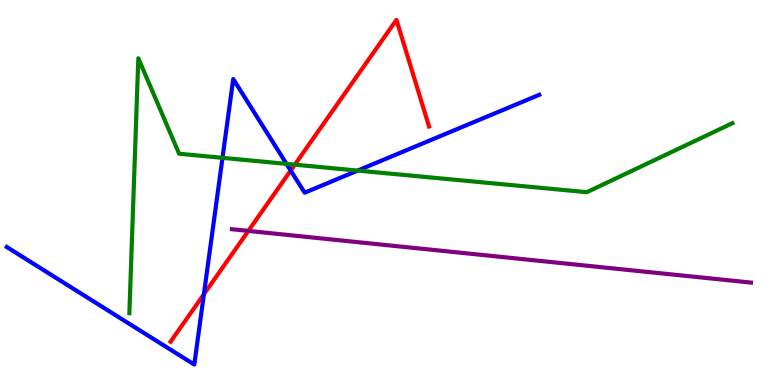[{'lines': ['blue', 'red'], 'intersections': [{'x': 2.63, 'y': 2.36}, {'x': 3.75, 'y': 5.57}]}, {'lines': ['green', 'red'], 'intersections': [{'x': 3.8, 'y': 5.72}]}, {'lines': ['purple', 'red'], 'intersections': [{'x': 3.2, 'y': 4.0}]}, {'lines': ['blue', 'green'], 'intersections': [{'x': 2.87, 'y': 5.9}, {'x': 3.7, 'y': 5.74}, {'x': 4.61, 'y': 5.57}]}, {'lines': ['blue', 'purple'], 'intersections': []}, {'lines': ['green', 'purple'], 'intersections': []}]